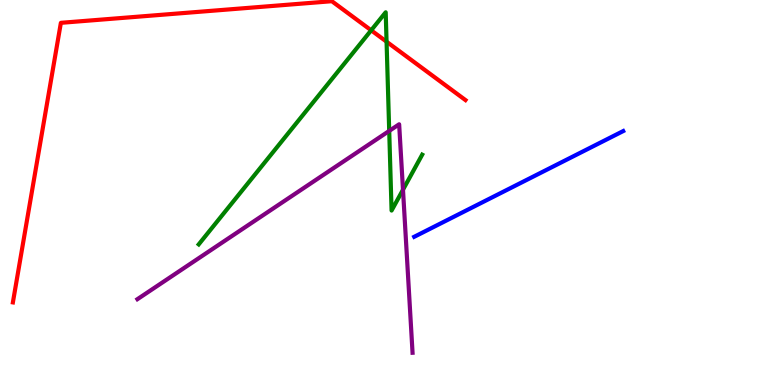[{'lines': ['blue', 'red'], 'intersections': []}, {'lines': ['green', 'red'], 'intersections': [{'x': 4.79, 'y': 9.21}, {'x': 4.99, 'y': 8.92}]}, {'lines': ['purple', 'red'], 'intersections': []}, {'lines': ['blue', 'green'], 'intersections': []}, {'lines': ['blue', 'purple'], 'intersections': []}, {'lines': ['green', 'purple'], 'intersections': [{'x': 5.02, 'y': 6.6}, {'x': 5.2, 'y': 5.07}]}]